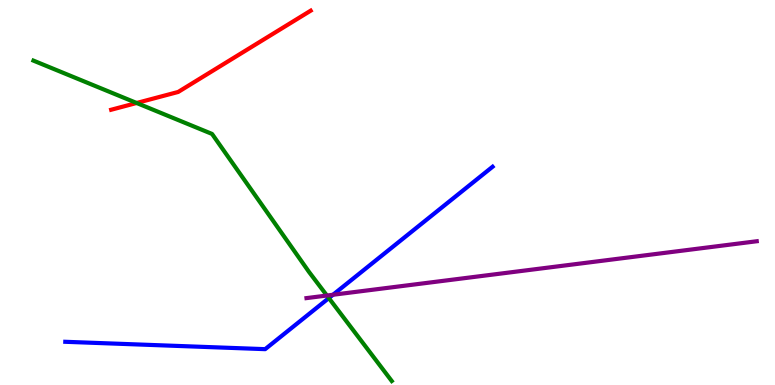[{'lines': ['blue', 'red'], 'intersections': []}, {'lines': ['green', 'red'], 'intersections': [{'x': 1.76, 'y': 7.33}]}, {'lines': ['purple', 'red'], 'intersections': []}, {'lines': ['blue', 'green'], 'intersections': [{'x': 4.24, 'y': 2.26}]}, {'lines': ['blue', 'purple'], 'intersections': [{'x': 4.3, 'y': 2.34}]}, {'lines': ['green', 'purple'], 'intersections': [{'x': 4.22, 'y': 2.32}]}]